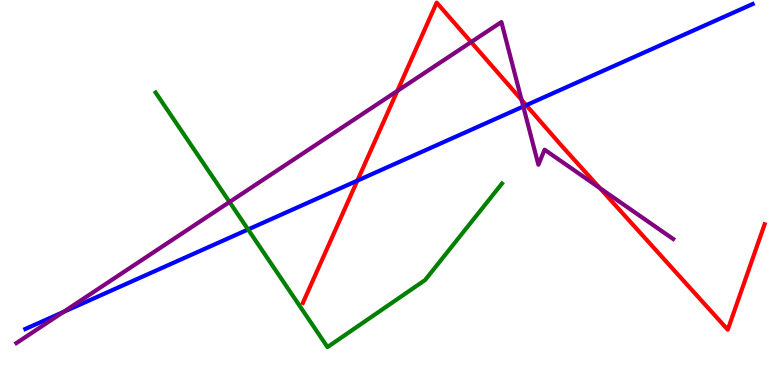[{'lines': ['blue', 'red'], 'intersections': [{'x': 4.61, 'y': 5.31}, {'x': 6.79, 'y': 7.27}]}, {'lines': ['green', 'red'], 'intersections': []}, {'lines': ['purple', 'red'], 'intersections': [{'x': 5.13, 'y': 7.64}, {'x': 6.08, 'y': 8.91}, {'x': 6.73, 'y': 7.41}, {'x': 7.74, 'y': 5.11}]}, {'lines': ['blue', 'green'], 'intersections': [{'x': 3.2, 'y': 4.04}]}, {'lines': ['blue', 'purple'], 'intersections': [{'x': 0.818, 'y': 1.9}, {'x': 6.75, 'y': 7.23}]}, {'lines': ['green', 'purple'], 'intersections': [{'x': 2.96, 'y': 4.75}]}]